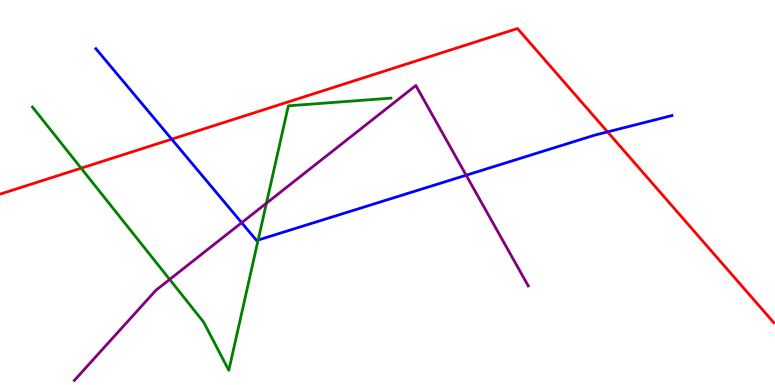[{'lines': ['blue', 'red'], 'intersections': [{'x': 2.22, 'y': 6.38}, {'x': 7.84, 'y': 6.57}]}, {'lines': ['green', 'red'], 'intersections': [{'x': 1.05, 'y': 5.63}]}, {'lines': ['purple', 'red'], 'intersections': []}, {'lines': ['blue', 'green'], 'intersections': [{'x': 3.33, 'y': 3.77}]}, {'lines': ['blue', 'purple'], 'intersections': [{'x': 3.12, 'y': 4.22}, {'x': 6.01, 'y': 5.45}]}, {'lines': ['green', 'purple'], 'intersections': [{'x': 2.19, 'y': 2.74}, {'x': 3.44, 'y': 4.72}]}]